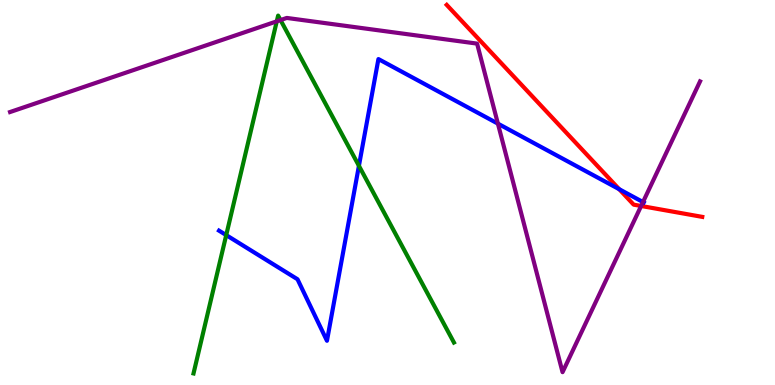[{'lines': ['blue', 'red'], 'intersections': [{'x': 7.99, 'y': 5.09}]}, {'lines': ['green', 'red'], 'intersections': []}, {'lines': ['purple', 'red'], 'intersections': [{'x': 8.27, 'y': 4.65}]}, {'lines': ['blue', 'green'], 'intersections': [{'x': 2.92, 'y': 3.89}, {'x': 4.63, 'y': 5.69}]}, {'lines': ['blue', 'purple'], 'intersections': [{'x': 6.42, 'y': 6.79}, {'x': 8.3, 'y': 4.75}]}, {'lines': ['green', 'purple'], 'intersections': [{'x': 3.57, 'y': 9.45}, {'x': 3.62, 'y': 9.48}]}]